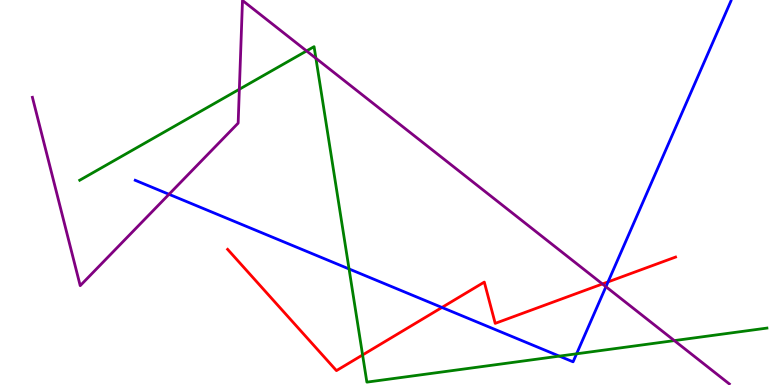[{'lines': ['blue', 'red'], 'intersections': [{'x': 5.7, 'y': 2.01}, {'x': 7.85, 'y': 2.68}]}, {'lines': ['green', 'red'], 'intersections': [{'x': 4.68, 'y': 0.78}]}, {'lines': ['purple', 'red'], 'intersections': [{'x': 7.77, 'y': 2.62}]}, {'lines': ['blue', 'green'], 'intersections': [{'x': 4.5, 'y': 3.01}, {'x': 7.22, 'y': 0.75}, {'x': 7.44, 'y': 0.81}]}, {'lines': ['blue', 'purple'], 'intersections': [{'x': 2.18, 'y': 4.95}, {'x': 7.82, 'y': 2.55}]}, {'lines': ['green', 'purple'], 'intersections': [{'x': 3.09, 'y': 7.68}, {'x': 3.96, 'y': 8.68}, {'x': 4.08, 'y': 8.49}, {'x': 8.7, 'y': 1.15}]}]